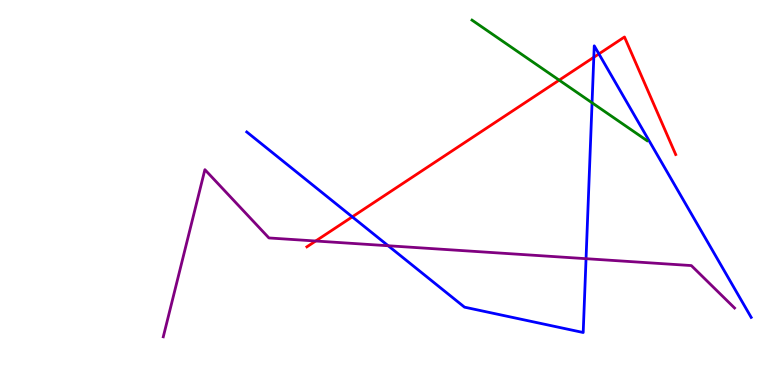[{'lines': ['blue', 'red'], 'intersections': [{'x': 4.55, 'y': 4.37}, {'x': 7.66, 'y': 8.51}, {'x': 7.73, 'y': 8.6}]}, {'lines': ['green', 'red'], 'intersections': [{'x': 7.22, 'y': 7.92}]}, {'lines': ['purple', 'red'], 'intersections': [{'x': 4.07, 'y': 3.74}]}, {'lines': ['blue', 'green'], 'intersections': [{'x': 7.64, 'y': 7.33}]}, {'lines': ['blue', 'purple'], 'intersections': [{'x': 5.01, 'y': 3.62}, {'x': 7.56, 'y': 3.28}]}, {'lines': ['green', 'purple'], 'intersections': []}]